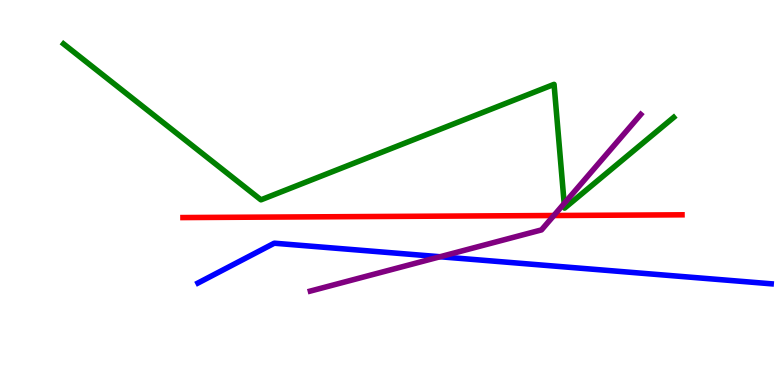[{'lines': ['blue', 'red'], 'intersections': []}, {'lines': ['green', 'red'], 'intersections': []}, {'lines': ['purple', 'red'], 'intersections': [{'x': 7.15, 'y': 4.4}]}, {'lines': ['blue', 'green'], 'intersections': []}, {'lines': ['blue', 'purple'], 'intersections': [{'x': 5.68, 'y': 3.33}]}, {'lines': ['green', 'purple'], 'intersections': [{'x': 7.28, 'y': 4.71}]}]